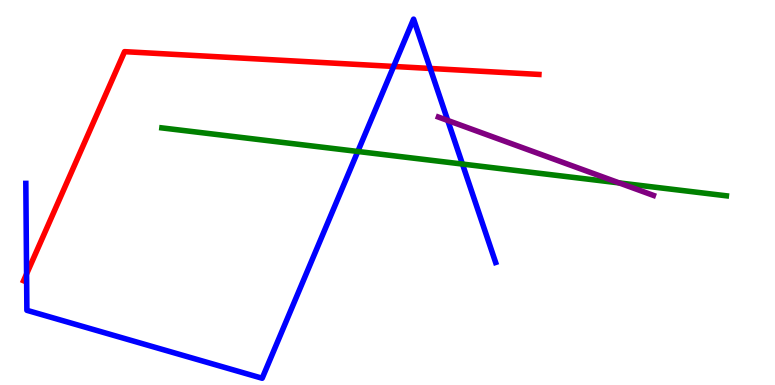[{'lines': ['blue', 'red'], 'intersections': [{'x': 0.343, 'y': 2.88}, {'x': 5.08, 'y': 8.27}, {'x': 5.55, 'y': 8.22}]}, {'lines': ['green', 'red'], 'intersections': []}, {'lines': ['purple', 'red'], 'intersections': []}, {'lines': ['blue', 'green'], 'intersections': [{'x': 4.62, 'y': 6.07}, {'x': 5.97, 'y': 5.74}]}, {'lines': ['blue', 'purple'], 'intersections': [{'x': 5.78, 'y': 6.87}]}, {'lines': ['green', 'purple'], 'intersections': [{'x': 7.99, 'y': 5.25}]}]